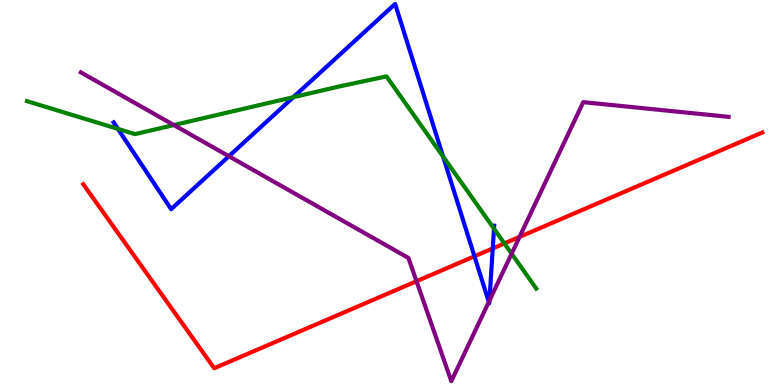[{'lines': ['blue', 'red'], 'intersections': [{'x': 6.12, 'y': 3.34}, {'x': 6.36, 'y': 3.55}]}, {'lines': ['green', 'red'], 'intersections': [{'x': 6.51, 'y': 3.68}]}, {'lines': ['purple', 'red'], 'intersections': [{'x': 5.37, 'y': 2.7}, {'x': 6.7, 'y': 3.85}]}, {'lines': ['blue', 'green'], 'intersections': [{'x': 1.52, 'y': 6.65}, {'x': 3.79, 'y': 7.48}, {'x': 5.72, 'y': 5.93}, {'x': 6.37, 'y': 4.06}]}, {'lines': ['blue', 'purple'], 'intersections': [{'x': 2.95, 'y': 5.94}, {'x': 6.31, 'y': 2.16}, {'x': 6.32, 'y': 2.19}]}, {'lines': ['green', 'purple'], 'intersections': [{'x': 2.24, 'y': 6.75}, {'x': 6.6, 'y': 3.41}]}]